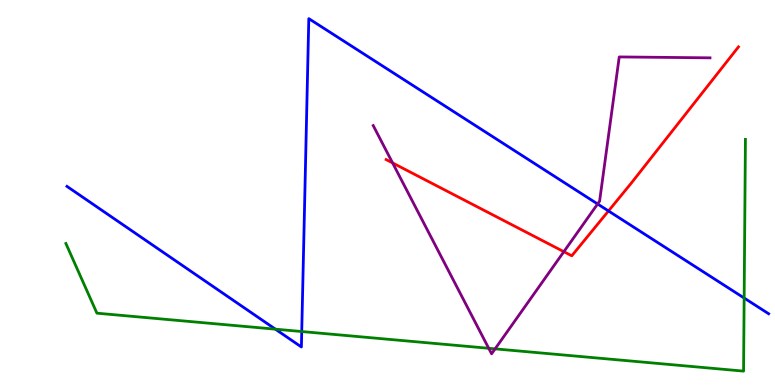[{'lines': ['blue', 'red'], 'intersections': [{'x': 7.85, 'y': 4.52}]}, {'lines': ['green', 'red'], 'intersections': []}, {'lines': ['purple', 'red'], 'intersections': [{'x': 5.07, 'y': 5.77}, {'x': 7.28, 'y': 3.46}]}, {'lines': ['blue', 'green'], 'intersections': [{'x': 3.55, 'y': 1.45}, {'x': 3.89, 'y': 1.39}, {'x': 9.6, 'y': 2.26}]}, {'lines': ['blue', 'purple'], 'intersections': [{'x': 7.71, 'y': 4.7}]}, {'lines': ['green', 'purple'], 'intersections': [{'x': 6.31, 'y': 0.954}, {'x': 6.39, 'y': 0.939}]}]